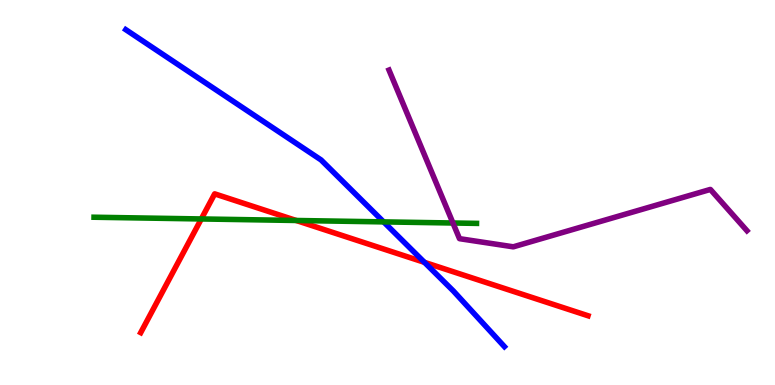[{'lines': ['blue', 'red'], 'intersections': [{'x': 5.48, 'y': 3.19}]}, {'lines': ['green', 'red'], 'intersections': [{'x': 2.6, 'y': 4.31}, {'x': 3.82, 'y': 4.27}]}, {'lines': ['purple', 'red'], 'intersections': []}, {'lines': ['blue', 'green'], 'intersections': [{'x': 4.95, 'y': 4.24}]}, {'lines': ['blue', 'purple'], 'intersections': []}, {'lines': ['green', 'purple'], 'intersections': [{'x': 5.84, 'y': 4.21}]}]